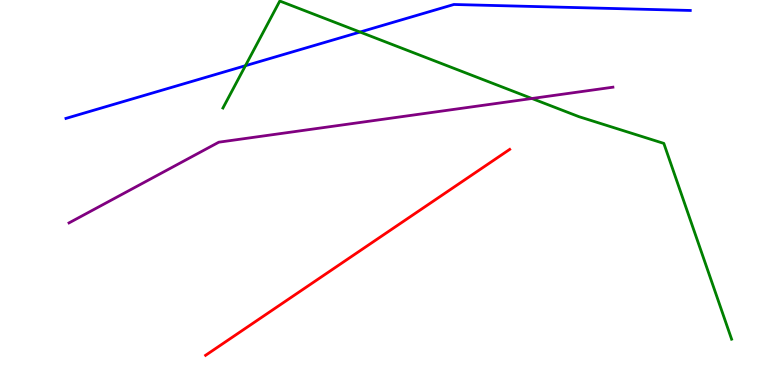[{'lines': ['blue', 'red'], 'intersections': []}, {'lines': ['green', 'red'], 'intersections': []}, {'lines': ['purple', 'red'], 'intersections': []}, {'lines': ['blue', 'green'], 'intersections': [{'x': 3.17, 'y': 8.29}, {'x': 4.65, 'y': 9.17}]}, {'lines': ['blue', 'purple'], 'intersections': []}, {'lines': ['green', 'purple'], 'intersections': [{'x': 6.86, 'y': 7.44}]}]